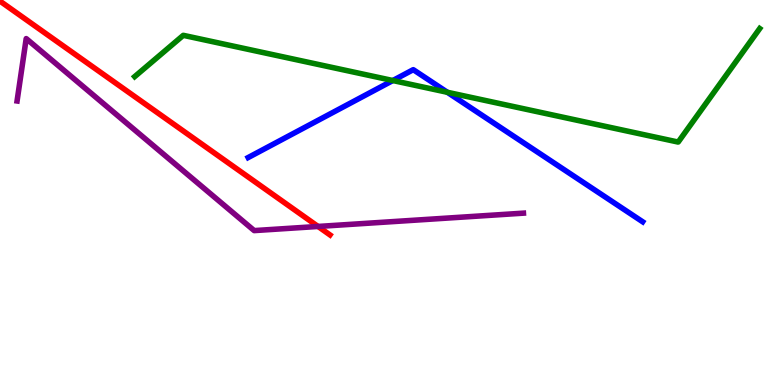[{'lines': ['blue', 'red'], 'intersections': []}, {'lines': ['green', 'red'], 'intersections': []}, {'lines': ['purple', 'red'], 'intersections': [{'x': 4.1, 'y': 4.12}]}, {'lines': ['blue', 'green'], 'intersections': [{'x': 5.07, 'y': 7.91}, {'x': 5.77, 'y': 7.6}]}, {'lines': ['blue', 'purple'], 'intersections': []}, {'lines': ['green', 'purple'], 'intersections': []}]